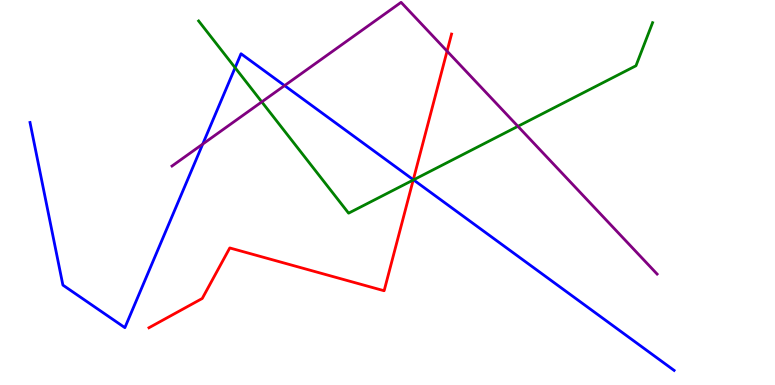[{'lines': ['blue', 'red'], 'intersections': [{'x': 5.33, 'y': 5.33}]}, {'lines': ['green', 'red'], 'intersections': [{'x': 5.33, 'y': 5.32}]}, {'lines': ['purple', 'red'], 'intersections': [{'x': 5.77, 'y': 8.67}]}, {'lines': ['blue', 'green'], 'intersections': [{'x': 3.03, 'y': 8.24}, {'x': 5.34, 'y': 5.33}]}, {'lines': ['blue', 'purple'], 'intersections': [{'x': 2.62, 'y': 6.26}, {'x': 3.67, 'y': 7.78}]}, {'lines': ['green', 'purple'], 'intersections': [{'x': 3.38, 'y': 7.35}, {'x': 6.68, 'y': 6.72}]}]